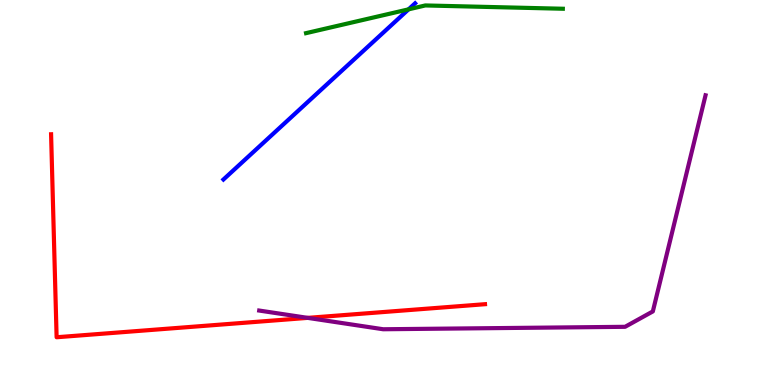[{'lines': ['blue', 'red'], 'intersections': []}, {'lines': ['green', 'red'], 'intersections': []}, {'lines': ['purple', 'red'], 'intersections': [{'x': 3.97, 'y': 1.74}]}, {'lines': ['blue', 'green'], 'intersections': [{'x': 5.27, 'y': 9.76}]}, {'lines': ['blue', 'purple'], 'intersections': []}, {'lines': ['green', 'purple'], 'intersections': []}]